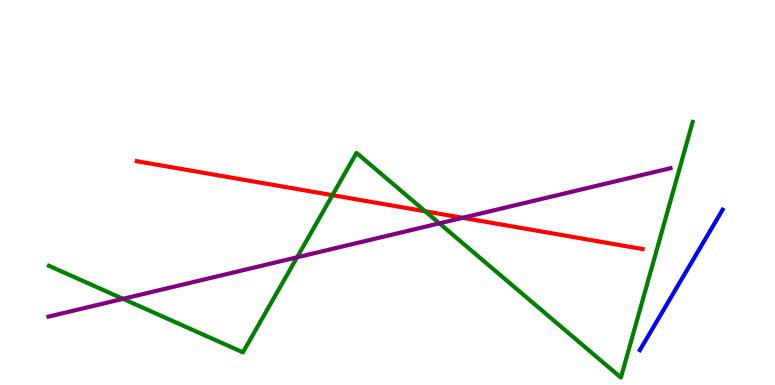[{'lines': ['blue', 'red'], 'intersections': []}, {'lines': ['green', 'red'], 'intersections': [{'x': 4.29, 'y': 4.93}, {'x': 5.49, 'y': 4.51}]}, {'lines': ['purple', 'red'], 'intersections': [{'x': 5.97, 'y': 4.34}]}, {'lines': ['blue', 'green'], 'intersections': []}, {'lines': ['blue', 'purple'], 'intersections': []}, {'lines': ['green', 'purple'], 'intersections': [{'x': 1.59, 'y': 2.24}, {'x': 3.83, 'y': 3.32}, {'x': 5.67, 'y': 4.2}]}]